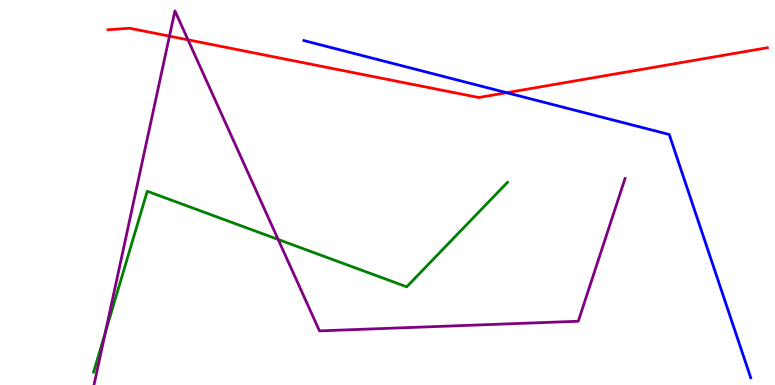[{'lines': ['blue', 'red'], 'intersections': [{'x': 6.54, 'y': 7.59}]}, {'lines': ['green', 'red'], 'intersections': []}, {'lines': ['purple', 'red'], 'intersections': [{'x': 2.19, 'y': 9.06}, {'x': 2.43, 'y': 8.97}]}, {'lines': ['blue', 'green'], 'intersections': []}, {'lines': ['blue', 'purple'], 'intersections': []}, {'lines': ['green', 'purple'], 'intersections': [{'x': 1.36, 'y': 1.36}, {'x': 3.59, 'y': 3.78}]}]